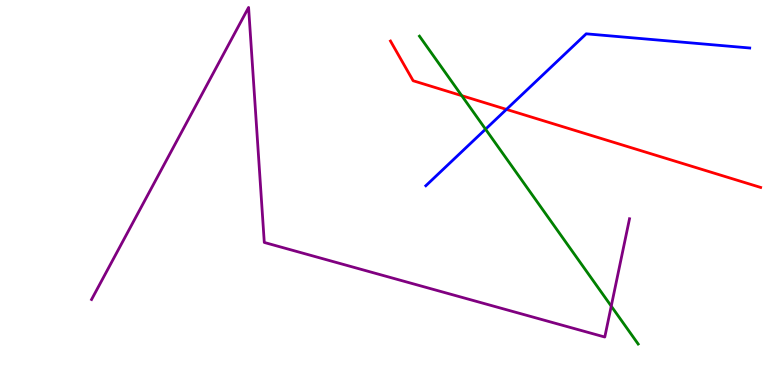[{'lines': ['blue', 'red'], 'intersections': [{'x': 6.53, 'y': 7.16}]}, {'lines': ['green', 'red'], 'intersections': [{'x': 5.96, 'y': 7.52}]}, {'lines': ['purple', 'red'], 'intersections': []}, {'lines': ['blue', 'green'], 'intersections': [{'x': 6.27, 'y': 6.64}]}, {'lines': ['blue', 'purple'], 'intersections': []}, {'lines': ['green', 'purple'], 'intersections': [{'x': 7.89, 'y': 2.05}]}]